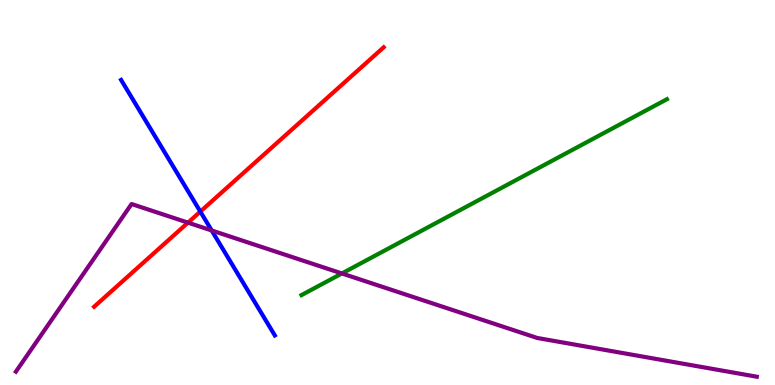[{'lines': ['blue', 'red'], 'intersections': [{'x': 2.58, 'y': 4.5}]}, {'lines': ['green', 'red'], 'intersections': []}, {'lines': ['purple', 'red'], 'intersections': [{'x': 2.43, 'y': 4.22}]}, {'lines': ['blue', 'green'], 'intersections': []}, {'lines': ['blue', 'purple'], 'intersections': [{'x': 2.73, 'y': 4.01}]}, {'lines': ['green', 'purple'], 'intersections': [{'x': 4.41, 'y': 2.9}]}]